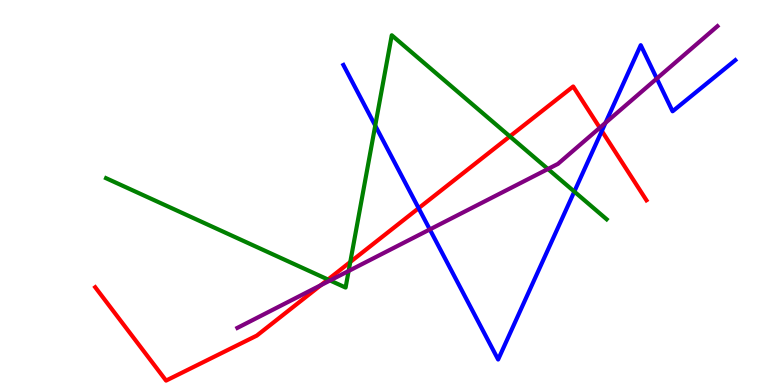[{'lines': ['blue', 'red'], 'intersections': [{'x': 5.4, 'y': 4.59}, {'x': 7.77, 'y': 6.6}]}, {'lines': ['green', 'red'], 'intersections': [{'x': 4.23, 'y': 2.74}, {'x': 4.52, 'y': 3.19}, {'x': 6.58, 'y': 6.46}]}, {'lines': ['purple', 'red'], 'intersections': [{'x': 4.14, 'y': 2.59}, {'x': 7.74, 'y': 6.68}]}, {'lines': ['blue', 'green'], 'intersections': [{'x': 4.84, 'y': 6.74}, {'x': 7.41, 'y': 5.02}]}, {'lines': ['blue', 'purple'], 'intersections': [{'x': 5.55, 'y': 4.04}, {'x': 7.81, 'y': 6.81}, {'x': 8.47, 'y': 7.96}]}, {'lines': ['green', 'purple'], 'intersections': [{'x': 4.26, 'y': 2.72}, {'x': 4.5, 'y': 2.96}, {'x': 7.07, 'y': 5.61}]}]